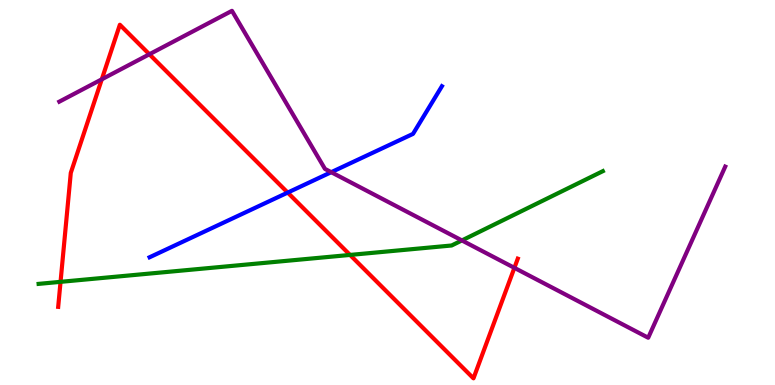[{'lines': ['blue', 'red'], 'intersections': [{'x': 3.71, 'y': 5.0}]}, {'lines': ['green', 'red'], 'intersections': [{'x': 0.781, 'y': 2.68}, {'x': 4.52, 'y': 3.38}]}, {'lines': ['purple', 'red'], 'intersections': [{'x': 1.31, 'y': 7.94}, {'x': 1.93, 'y': 8.59}, {'x': 6.64, 'y': 3.04}]}, {'lines': ['blue', 'green'], 'intersections': []}, {'lines': ['blue', 'purple'], 'intersections': [{'x': 4.27, 'y': 5.53}]}, {'lines': ['green', 'purple'], 'intersections': [{'x': 5.96, 'y': 3.75}]}]